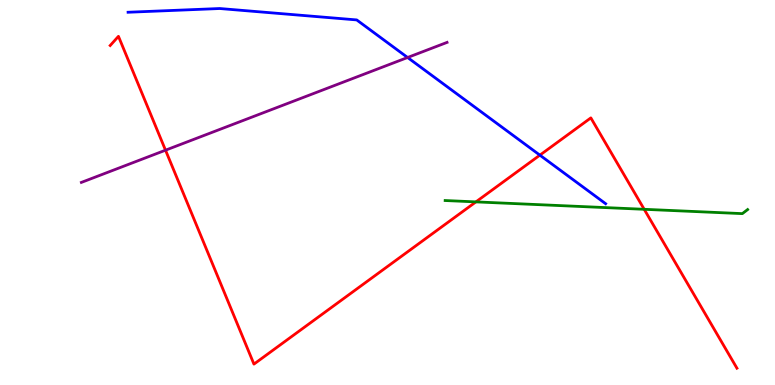[{'lines': ['blue', 'red'], 'intersections': [{'x': 6.97, 'y': 5.97}]}, {'lines': ['green', 'red'], 'intersections': [{'x': 6.14, 'y': 4.76}, {'x': 8.31, 'y': 4.56}]}, {'lines': ['purple', 'red'], 'intersections': [{'x': 2.14, 'y': 6.1}]}, {'lines': ['blue', 'green'], 'intersections': []}, {'lines': ['blue', 'purple'], 'intersections': [{'x': 5.26, 'y': 8.51}]}, {'lines': ['green', 'purple'], 'intersections': []}]